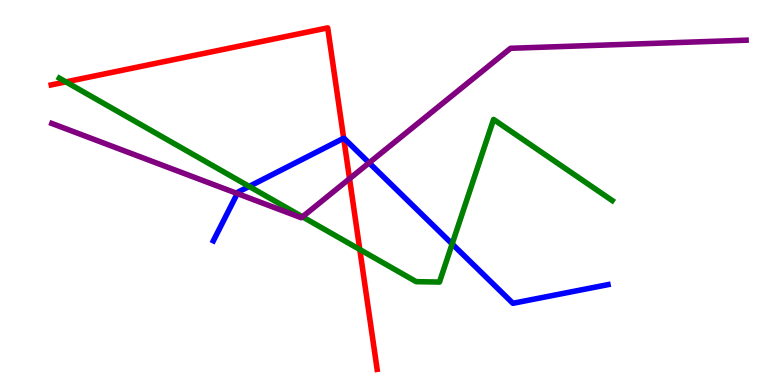[{'lines': ['blue', 'red'], 'intersections': [{'x': 4.43, 'y': 6.41}]}, {'lines': ['green', 'red'], 'intersections': [{'x': 0.85, 'y': 7.87}, {'x': 4.64, 'y': 3.52}]}, {'lines': ['purple', 'red'], 'intersections': [{'x': 4.51, 'y': 5.36}]}, {'lines': ['blue', 'green'], 'intersections': [{'x': 3.22, 'y': 5.16}, {'x': 5.83, 'y': 3.66}]}, {'lines': ['blue', 'purple'], 'intersections': [{'x': 3.06, 'y': 4.97}, {'x': 4.76, 'y': 5.77}]}, {'lines': ['green', 'purple'], 'intersections': [{'x': 3.9, 'y': 4.37}]}]